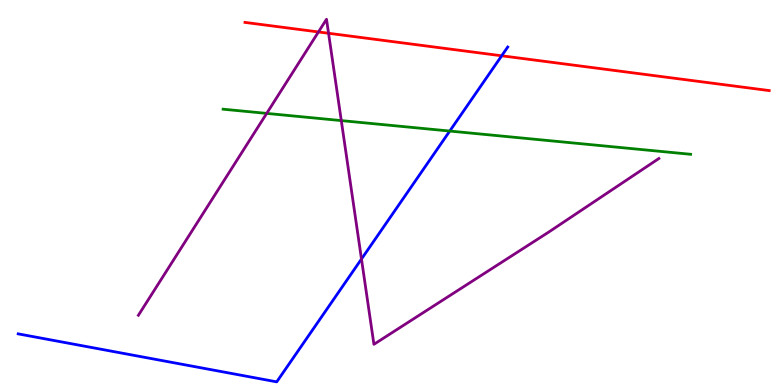[{'lines': ['blue', 'red'], 'intersections': [{'x': 6.47, 'y': 8.55}]}, {'lines': ['green', 'red'], 'intersections': []}, {'lines': ['purple', 'red'], 'intersections': [{'x': 4.11, 'y': 9.17}, {'x': 4.24, 'y': 9.14}]}, {'lines': ['blue', 'green'], 'intersections': [{'x': 5.8, 'y': 6.6}]}, {'lines': ['blue', 'purple'], 'intersections': [{'x': 4.66, 'y': 3.27}]}, {'lines': ['green', 'purple'], 'intersections': [{'x': 3.44, 'y': 7.05}, {'x': 4.4, 'y': 6.87}]}]